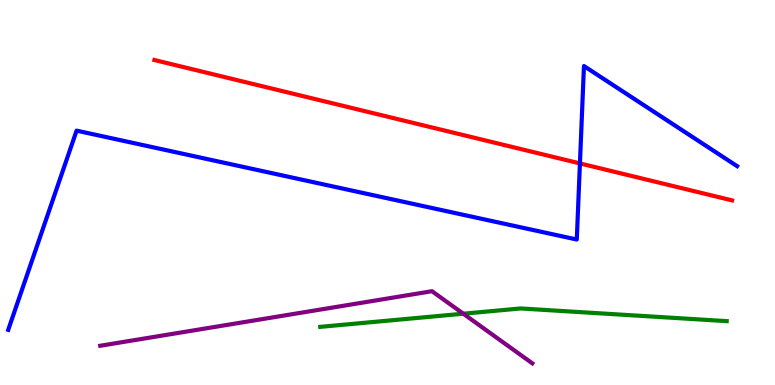[{'lines': ['blue', 'red'], 'intersections': [{'x': 7.48, 'y': 5.76}]}, {'lines': ['green', 'red'], 'intersections': []}, {'lines': ['purple', 'red'], 'intersections': []}, {'lines': ['blue', 'green'], 'intersections': []}, {'lines': ['blue', 'purple'], 'intersections': []}, {'lines': ['green', 'purple'], 'intersections': [{'x': 5.98, 'y': 1.85}]}]